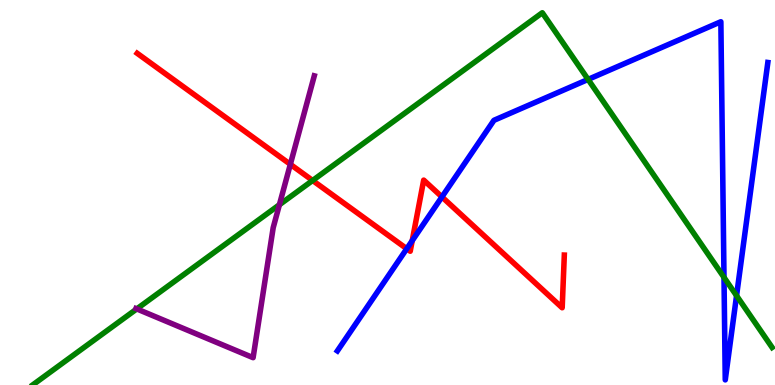[{'lines': ['blue', 'red'], 'intersections': [{'x': 5.25, 'y': 3.54}, {'x': 5.32, 'y': 3.75}, {'x': 5.7, 'y': 4.89}]}, {'lines': ['green', 'red'], 'intersections': [{'x': 4.03, 'y': 5.31}]}, {'lines': ['purple', 'red'], 'intersections': [{'x': 3.75, 'y': 5.73}]}, {'lines': ['blue', 'green'], 'intersections': [{'x': 7.59, 'y': 7.94}, {'x': 9.34, 'y': 2.8}, {'x': 9.5, 'y': 2.32}]}, {'lines': ['blue', 'purple'], 'intersections': []}, {'lines': ['green', 'purple'], 'intersections': [{'x': 1.76, 'y': 1.98}, {'x': 3.61, 'y': 4.68}]}]